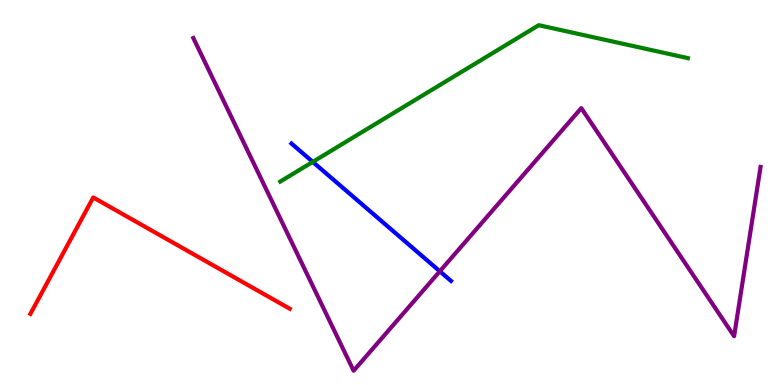[{'lines': ['blue', 'red'], 'intersections': []}, {'lines': ['green', 'red'], 'intersections': []}, {'lines': ['purple', 'red'], 'intersections': []}, {'lines': ['blue', 'green'], 'intersections': [{'x': 4.04, 'y': 5.8}]}, {'lines': ['blue', 'purple'], 'intersections': [{'x': 5.68, 'y': 2.95}]}, {'lines': ['green', 'purple'], 'intersections': []}]